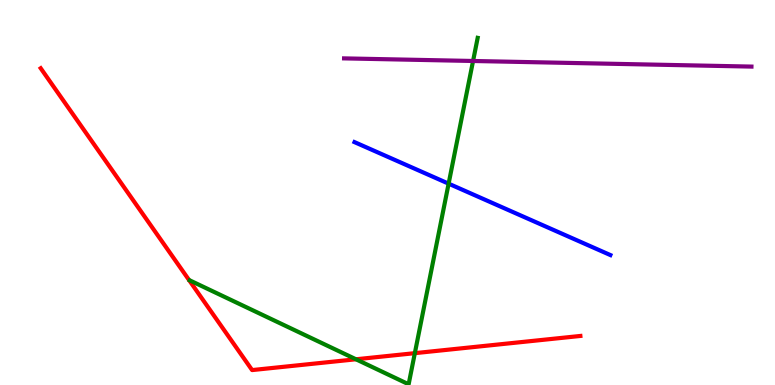[{'lines': ['blue', 'red'], 'intersections': []}, {'lines': ['green', 'red'], 'intersections': [{'x': 4.59, 'y': 0.668}, {'x': 5.35, 'y': 0.827}]}, {'lines': ['purple', 'red'], 'intersections': []}, {'lines': ['blue', 'green'], 'intersections': [{'x': 5.79, 'y': 5.23}]}, {'lines': ['blue', 'purple'], 'intersections': []}, {'lines': ['green', 'purple'], 'intersections': [{'x': 6.1, 'y': 8.42}]}]